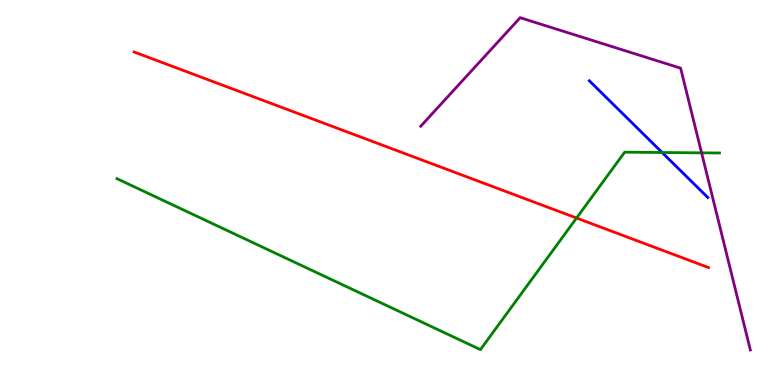[{'lines': ['blue', 'red'], 'intersections': []}, {'lines': ['green', 'red'], 'intersections': [{'x': 7.44, 'y': 4.34}]}, {'lines': ['purple', 'red'], 'intersections': []}, {'lines': ['blue', 'green'], 'intersections': [{'x': 8.54, 'y': 6.04}]}, {'lines': ['blue', 'purple'], 'intersections': []}, {'lines': ['green', 'purple'], 'intersections': [{'x': 9.05, 'y': 6.03}]}]